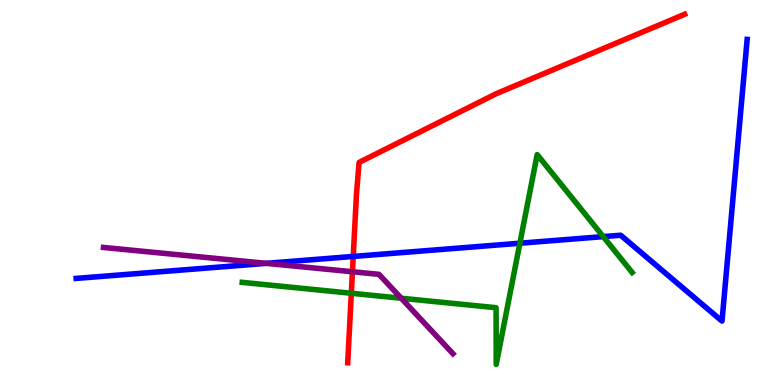[{'lines': ['blue', 'red'], 'intersections': [{'x': 4.56, 'y': 3.34}]}, {'lines': ['green', 'red'], 'intersections': [{'x': 4.53, 'y': 2.38}]}, {'lines': ['purple', 'red'], 'intersections': [{'x': 4.55, 'y': 2.94}]}, {'lines': ['blue', 'green'], 'intersections': [{'x': 6.71, 'y': 3.68}, {'x': 7.78, 'y': 3.85}]}, {'lines': ['blue', 'purple'], 'intersections': [{'x': 3.44, 'y': 3.16}]}, {'lines': ['green', 'purple'], 'intersections': [{'x': 5.18, 'y': 2.25}]}]